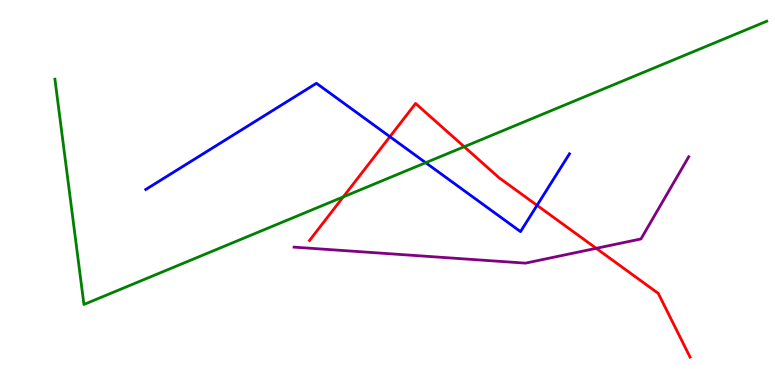[{'lines': ['blue', 'red'], 'intersections': [{'x': 5.03, 'y': 6.45}, {'x': 6.93, 'y': 4.67}]}, {'lines': ['green', 'red'], 'intersections': [{'x': 4.43, 'y': 4.89}, {'x': 5.99, 'y': 6.19}]}, {'lines': ['purple', 'red'], 'intersections': [{'x': 7.69, 'y': 3.55}]}, {'lines': ['blue', 'green'], 'intersections': [{'x': 5.49, 'y': 5.77}]}, {'lines': ['blue', 'purple'], 'intersections': []}, {'lines': ['green', 'purple'], 'intersections': []}]